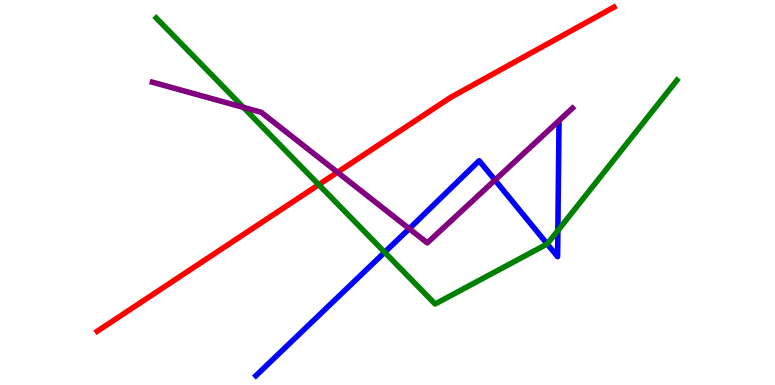[{'lines': ['blue', 'red'], 'intersections': []}, {'lines': ['green', 'red'], 'intersections': [{'x': 4.11, 'y': 5.2}]}, {'lines': ['purple', 'red'], 'intersections': [{'x': 4.35, 'y': 5.53}]}, {'lines': ['blue', 'green'], 'intersections': [{'x': 4.96, 'y': 3.45}, {'x': 7.06, 'y': 3.66}, {'x': 7.2, 'y': 4.01}]}, {'lines': ['blue', 'purple'], 'intersections': [{'x': 5.28, 'y': 4.06}, {'x': 6.39, 'y': 5.32}]}, {'lines': ['green', 'purple'], 'intersections': [{'x': 3.14, 'y': 7.21}]}]